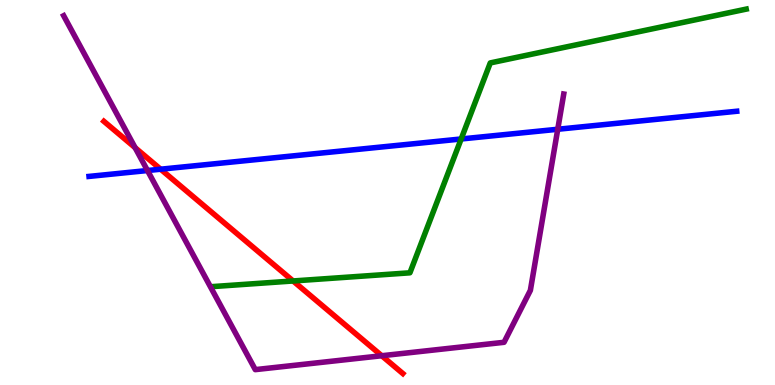[{'lines': ['blue', 'red'], 'intersections': [{'x': 2.07, 'y': 5.6}]}, {'lines': ['green', 'red'], 'intersections': [{'x': 3.78, 'y': 2.7}]}, {'lines': ['purple', 'red'], 'intersections': [{'x': 1.74, 'y': 6.16}, {'x': 4.93, 'y': 0.76}]}, {'lines': ['blue', 'green'], 'intersections': [{'x': 5.95, 'y': 6.39}]}, {'lines': ['blue', 'purple'], 'intersections': [{'x': 1.9, 'y': 5.57}, {'x': 7.2, 'y': 6.64}]}, {'lines': ['green', 'purple'], 'intersections': []}]